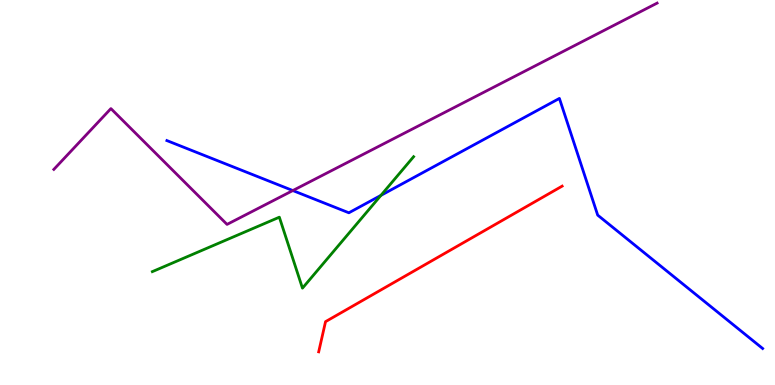[{'lines': ['blue', 'red'], 'intersections': []}, {'lines': ['green', 'red'], 'intersections': []}, {'lines': ['purple', 'red'], 'intersections': []}, {'lines': ['blue', 'green'], 'intersections': [{'x': 4.91, 'y': 4.92}]}, {'lines': ['blue', 'purple'], 'intersections': [{'x': 3.78, 'y': 5.05}]}, {'lines': ['green', 'purple'], 'intersections': []}]